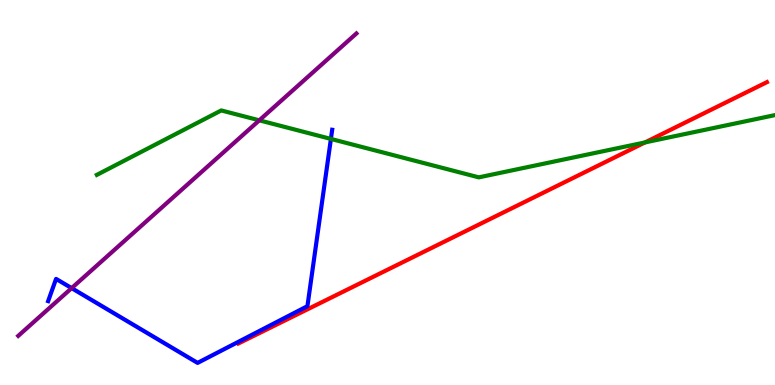[{'lines': ['blue', 'red'], 'intersections': []}, {'lines': ['green', 'red'], 'intersections': [{'x': 8.32, 'y': 6.3}]}, {'lines': ['purple', 'red'], 'intersections': []}, {'lines': ['blue', 'green'], 'intersections': [{'x': 4.27, 'y': 6.39}]}, {'lines': ['blue', 'purple'], 'intersections': [{'x': 0.924, 'y': 2.52}]}, {'lines': ['green', 'purple'], 'intersections': [{'x': 3.35, 'y': 6.87}]}]